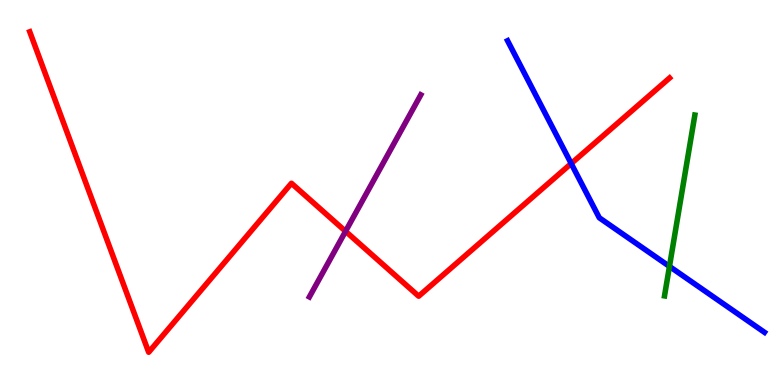[{'lines': ['blue', 'red'], 'intersections': [{'x': 7.37, 'y': 5.75}]}, {'lines': ['green', 'red'], 'intersections': []}, {'lines': ['purple', 'red'], 'intersections': [{'x': 4.46, 'y': 3.99}]}, {'lines': ['blue', 'green'], 'intersections': [{'x': 8.64, 'y': 3.08}]}, {'lines': ['blue', 'purple'], 'intersections': []}, {'lines': ['green', 'purple'], 'intersections': []}]